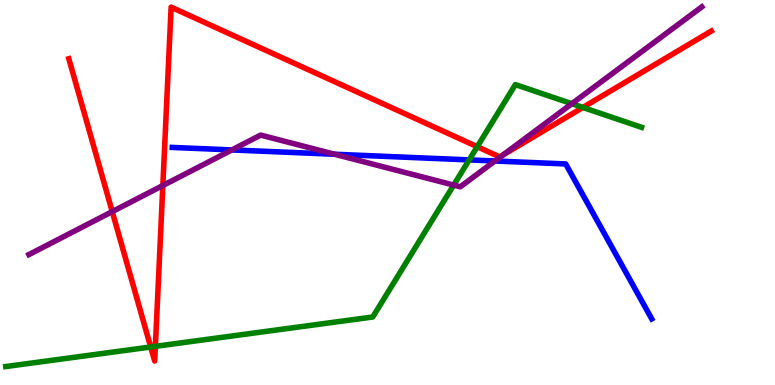[{'lines': ['blue', 'red'], 'intersections': []}, {'lines': ['green', 'red'], 'intersections': [{'x': 1.94, 'y': 0.987}, {'x': 2.0, 'y': 1.0}, {'x': 6.16, 'y': 6.19}, {'x': 7.52, 'y': 7.21}]}, {'lines': ['purple', 'red'], 'intersections': [{'x': 1.45, 'y': 4.5}, {'x': 2.1, 'y': 5.18}, {'x': 6.49, 'y': 5.98}]}, {'lines': ['blue', 'green'], 'intersections': [{'x': 6.05, 'y': 5.85}]}, {'lines': ['blue', 'purple'], 'intersections': [{'x': 2.99, 'y': 6.11}, {'x': 4.32, 'y': 5.99}, {'x': 6.39, 'y': 5.82}]}, {'lines': ['green', 'purple'], 'intersections': [{'x': 5.85, 'y': 5.19}, {'x': 7.38, 'y': 7.31}]}]